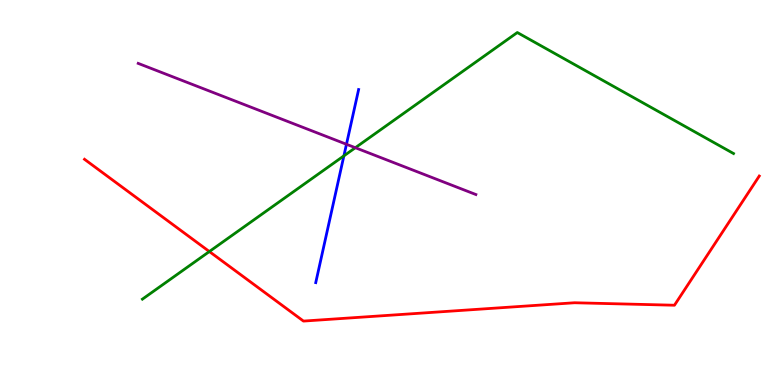[{'lines': ['blue', 'red'], 'intersections': []}, {'lines': ['green', 'red'], 'intersections': [{'x': 2.7, 'y': 3.47}]}, {'lines': ['purple', 'red'], 'intersections': []}, {'lines': ['blue', 'green'], 'intersections': [{'x': 4.44, 'y': 5.95}]}, {'lines': ['blue', 'purple'], 'intersections': [{'x': 4.47, 'y': 6.25}]}, {'lines': ['green', 'purple'], 'intersections': [{'x': 4.59, 'y': 6.16}]}]